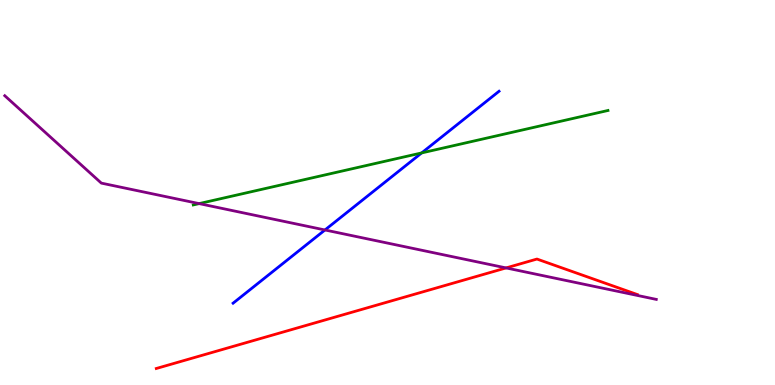[{'lines': ['blue', 'red'], 'intersections': []}, {'lines': ['green', 'red'], 'intersections': []}, {'lines': ['purple', 'red'], 'intersections': [{'x': 6.53, 'y': 3.04}]}, {'lines': ['blue', 'green'], 'intersections': [{'x': 5.44, 'y': 6.03}]}, {'lines': ['blue', 'purple'], 'intersections': [{'x': 4.19, 'y': 4.03}]}, {'lines': ['green', 'purple'], 'intersections': [{'x': 2.57, 'y': 4.71}]}]